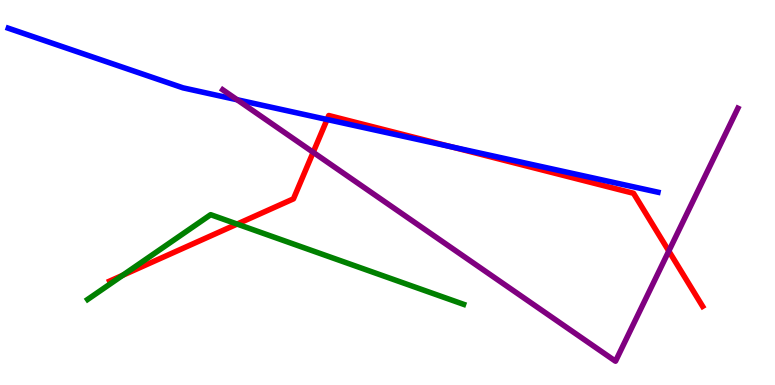[{'lines': ['blue', 'red'], 'intersections': [{'x': 4.22, 'y': 6.9}, {'x': 5.82, 'y': 6.19}]}, {'lines': ['green', 'red'], 'intersections': [{'x': 1.58, 'y': 2.85}, {'x': 3.06, 'y': 4.18}]}, {'lines': ['purple', 'red'], 'intersections': [{'x': 4.04, 'y': 6.04}, {'x': 8.63, 'y': 3.48}]}, {'lines': ['blue', 'green'], 'intersections': []}, {'lines': ['blue', 'purple'], 'intersections': [{'x': 3.06, 'y': 7.41}]}, {'lines': ['green', 'purple'], 'intersections': []}]